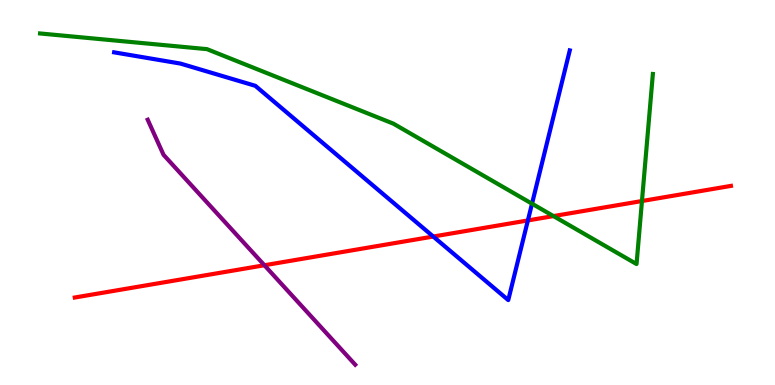[{'lines': ['blue', 'red'], 'intersections': [{'x': 5.59, 'y': 3.86}, {'x': 6.81, 'y': 4.27}]}, {'lines': ['green', 'red'], 'intersections': [{'x': 7.14, 'y': 4.39}, {'x': 8.28, 'y': 4.78}]}, {'lines': ['purple', 'red'], 'intersections': [{'x': 3.41, 'y': 3.11}]}, {'lines': ['blue', 'green'], 'intersections': [{'x': 6.86, 'y': 4.71}]}, {'lines': ['blue', 'purple'], 'intersections': []}, {'lines': ['green', 'purple'], 'intersections': []}]